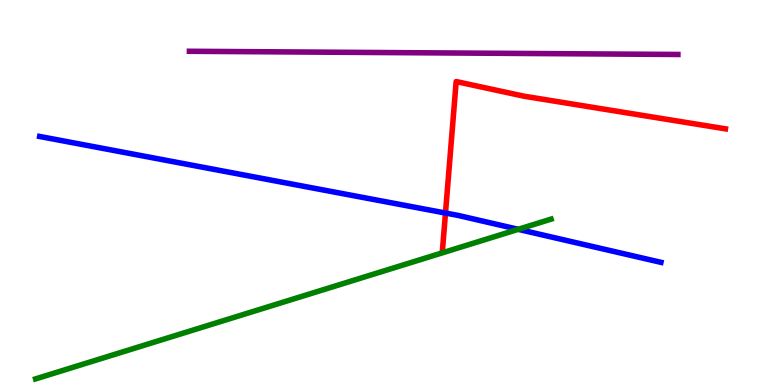[{'lines': ['blue', 'red'], 'intersections': [{'x': 5.75, 'y': 4.47}]}, {'lines': ['green', 'red'], 'intersections': []}, {'lines': ['purple', 'red'], 'intersections': []}, {'lines': ['blue', 'green'], 'intersections': [{'x': 6.69, 'y': 4.04}]}, {'lines': ['blue', 'purple'], 'intersections': []}, {'lines': ['green', 'purple'], 'intersections': []}]